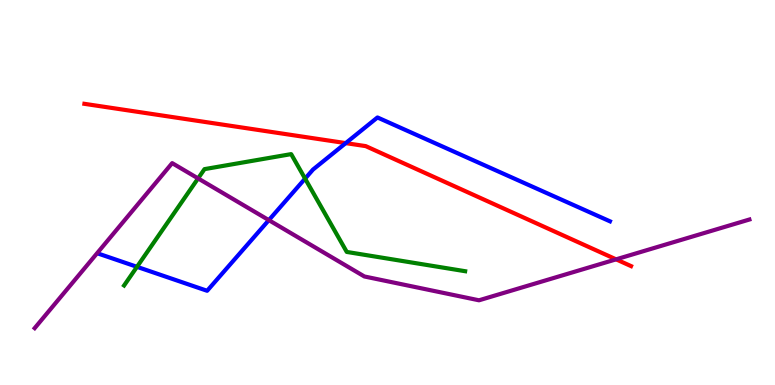[{'lines': ['blue', 'red'], 'intersections': [{'x': 4.46, 'y': 6.28}]}, {'lines': ['green', 'red'], 'intersections': []}, {'lines': ['purple', 'red'], 'intersections': [{'x': 7.95, 'y': 3.26}]}, {'lines': ['blue', 'green'], 'intersections': [{'x': 1.77, 'y': 3.07}, {'x': 3.94, 'y': 5.36}]}, {'lines': ['blue', 'purple'], 'intersections': [{'x': 3.47, 'y': 4.28}]}, {'lines': ['green', 'purple'], 'intersections': [{'x': 2.56, 'y': 5.37}]}]